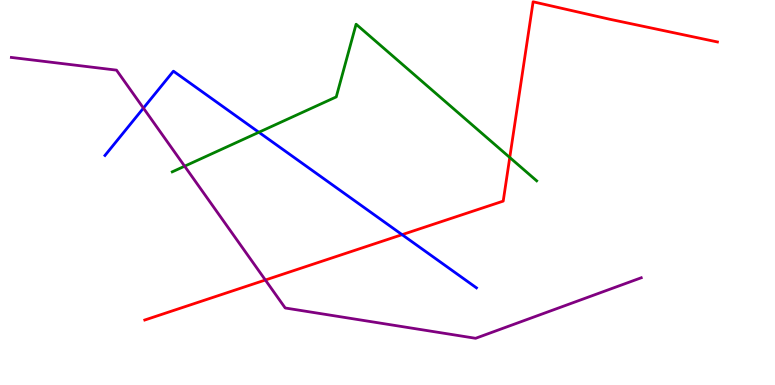[{'lines': ['blue', 'red'], 'intersections': [{'x': 5.19, 'y': 3.9}]}, {'lines': ['green', 'red'], 'intersections': [{'x': 6.58, 'y': 5.91}]}, {'lines': ['purple', 'red'], 'intersections': [{'x': 3.42, 'y': 2.73}]}, {'lines': ['blue', 'green'], 'intersections': [{'x': 3.34, 'y': 6.56}]}, {'lines': ['blue', 'purple'], 'intersections': [{'x': 1.85, 'y': 7.19}]}, {'lines': ['green', 'purple'], 'intersections': [{'x': 2.38, 'y': 5.68}]}]